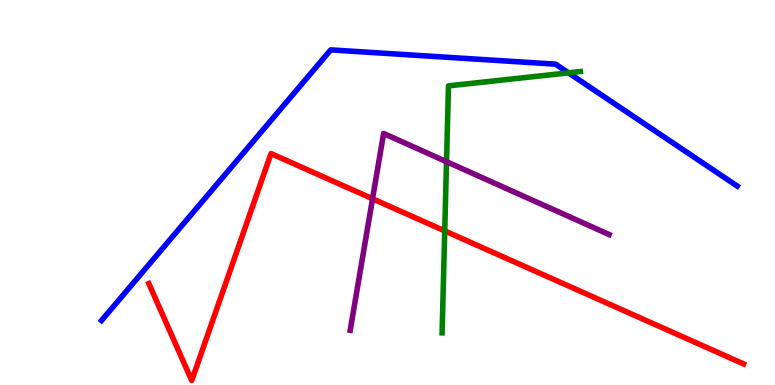[{'lines': ['blue', 'red'], 'intersections': []}, {'lines': ['green', 'red'], 'intersections': [{'x': 5.74, 'y': 4.0}]}, {'lines': ['purple', 'red'], 'intersections': [{'x': 4.81, 'y': 4.84}]}, {'lines': ['blue', 'green'], 'intersections': [{'x': 7.34, 'y': 8.11}]}, {'lines': ['blue', 'purple'], 'intersections': []}, {'lines': ['green', 'purple'], 'intersections': [{'x': 5.76, 'y': 5.8}]}]